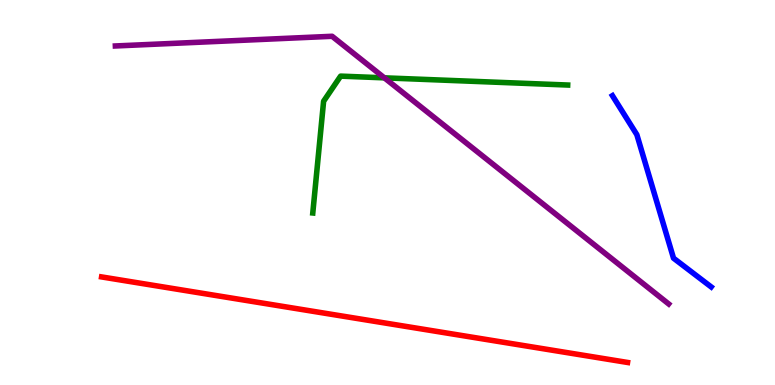[{'lines': ['blue', 'red'], 'intersections': []}, {'lines': ['green', 'red'], 'intersections': []}, {'lines': ['purple', 'red'], 'intersections': []}, {'lines': ['blue', 'green'], 'intersections': []}, {'lines': ['blue', 'purple'], 'intersections': []}, {'lines': ['green', 'purple'], 'intersections': [{'x': 4.96, 'y': 7.98}]}]